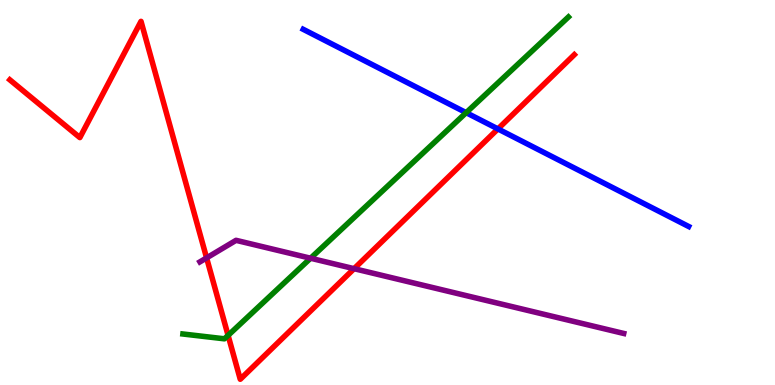[{'lines': ['blue', 'red'], 'intersections': [{'x': 6.42, 'y': 6.65}]}, {'lines': ['green', 'red'], 'intersections': [{'x': 2.94, 'y': 1.29}]}, {'lines': ['purple', 'red'], 'intersections': [{'x': 2.67, 'y': 3.3}, {'x': 4.57, 'y': 3.02}]}, {'lines': ['blue', 'green'], 'intersections': [{'x': 6.01, 'y': 7.07}]}, {'lines': ['blue', 'purple'], 'intersections': []}, {'lines': ['green', 'purple'], 'intersections': [{'x': 4.01, 'y': 3.29}]}]